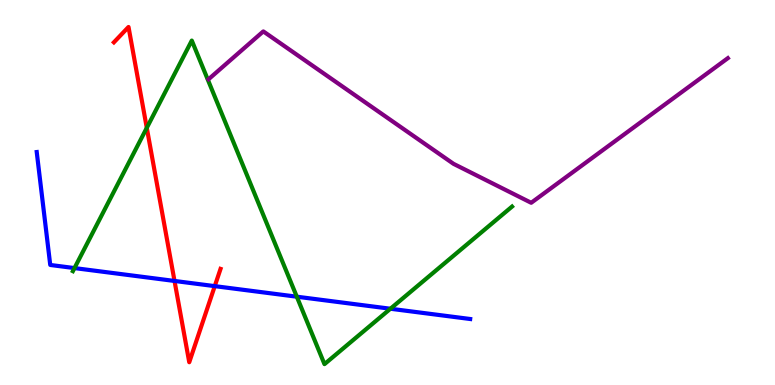[{'lines': ['blue', 'red'], 'intersections': [{'x': 2.25, 'y': 2.7}, {'x': 2.77, 'y': 2.57}]}, {'lines': ['green', 'red'], 'intersections': [{'x': 1.89, 'y': 6.68}]}, {'lines': ['purple', 'red'], 'intersections': []}, {'lines': ['blue', 'green'], 'intersections': [{'x': 0.961, 'y': 3.04}, {'x': 3.83, 'y': 2.29}, {'x': 5.04, 'y': 1.98}]}, {'lines': ['blue', 'purple'], 'intersections': []}, {'lines': ['green', 'purple'], 'intersections': []}]